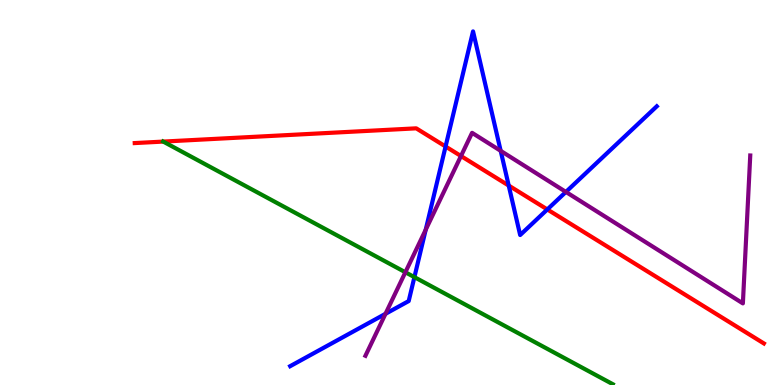[{'lines': ['blue', 'red'], 'intersections': [{'x': 5.75, 'y': 6.19}, {'x': 6.56, 'y': 5.18}, {'x': 7.06, 'y': 4.56}]}, {'lines': ['green', 'red'], 'intersections': [{'x': 2.11, 'y': 6.32}]}, {'lines': ['purple', 'red'], 'intersections': [{'x': 5.95, 'y': 5.95}]}, {'lines': ['blue', 'green'], 'intersections': [{'x': 5.35, 'y': 2.8}]}, {'lines': ['blue', 'purple'], 'intersections': [{'x': 4.97, 'y': 1.85}, {'x': 5.49, 'y': 4.03}, {'x': 6.46, 'y': 6.08}, {'x': 7.3, 'y': 5.01}]}, {'lines': ['green', 'purple'], 'intersections': [{'x': 5.23, 'y': 2.93}]}]